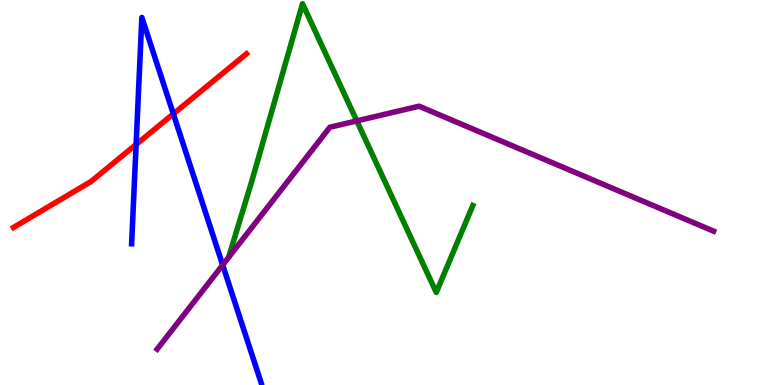[{'lines': ['blue', 'red'], 'intersections': [{'x': 1.76, 'y': 6.25}, {'x': 2.24, 'y': 7.04}]}, {'lines': ['green', 'red'], 'intersections': []}, {'lines': ['purple', 'red'], 'intersections': []}, {'lines': ['blue', 'green'], 'intersections': []}, {'lines': ['blue', 'purple'], 'intersections': [{'x': 2.87, 'y': 3.12}]}, {'lines': ['green', 'purple'], 'intersections': [{'x': 4.6, 'y': 6.86}]}]